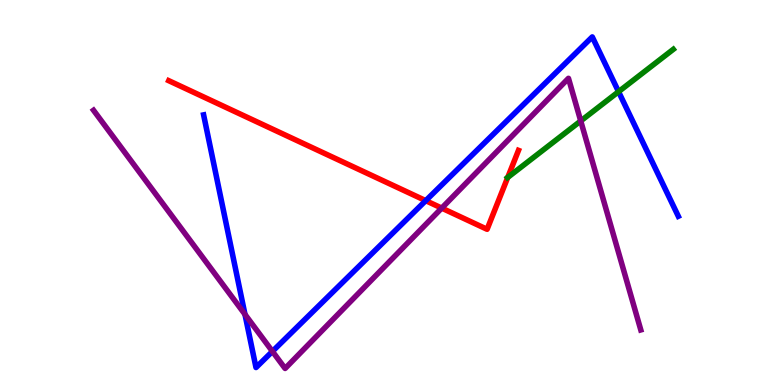[{'lines': ['blue', 'red'], 'intersections': [{'x': 5.49, 'y': 4.79}]}, {'lines': ['green', 'red'], 'intersections': [{'x': 6.55, 'y': 5.39}]}, {'lines': ['purple', 'red'], 'intersections': [{'x': 5.7, 'y': 4.59}]}, {'lines': ['blue', 'green'], 'intersections': [{'x': 7.98, 'y': 7.62}]}, {'lines': ['blue', 'purple'], 'intersections': [{'x': 3.16, 'y': 1.83}, {'x': 3.52, 'y': 0.873}]}, {'lines': ['green', 'purple'], 'intersections': [{'x': 7.49, 'y': 6.86}]}]